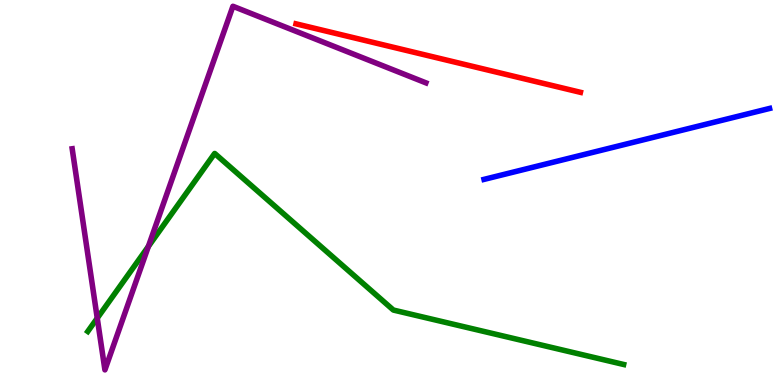[{'lines': ['blue', 'red'], 'intersections': []}, {'lines': ['green', 'red'], 'intersections': []}, {'lines': ['purple', 'red'], 'intersections': []}, {'lines': ['blue', 'green'], 'intersections': []}, {'lines': ['blue', 'purple'], 'intersections': []}, {'lines': ['green', 'purple'], 'intersections': [{'x': 1.25, 'y': 1.74}, {'x': 1.91, 'y': 3.6}]}]